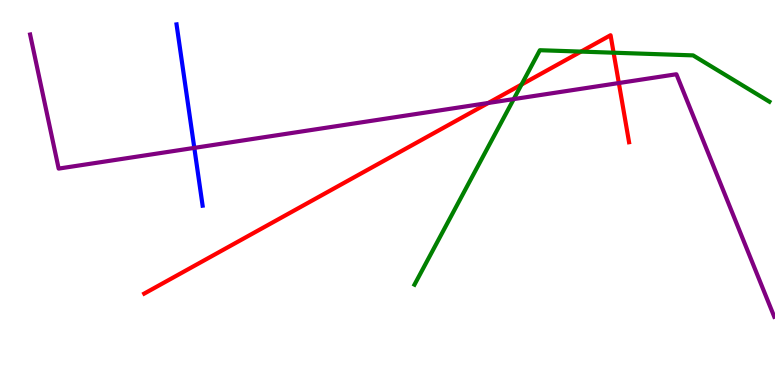[{'lines': ['blue', 'red'], 'intersections': []}, {'lines': ['green', 'red'], 'intersections': [{'x': 6.73, 'y': 7.8}, {'x': 7.5, 'y': 8.66}, {'x': 7.92, 'y': 8.63}]}, {'lines': ['purple', 'red'], 'intersections': [{'x': 6.3, 'y': 7.33}, {'x': 7.98, 'y': 7.84}]}, {'lines': ['blue', 'green'], 'intersections': []}, {'lines': ['blue', 'purple'], 'intersections': [{'x': 2.51, 'y': 6.16}]}, {'lines': ['green', 'purple'], 'intersections': [{'x': 6.63, 'y': 7.43}]}]